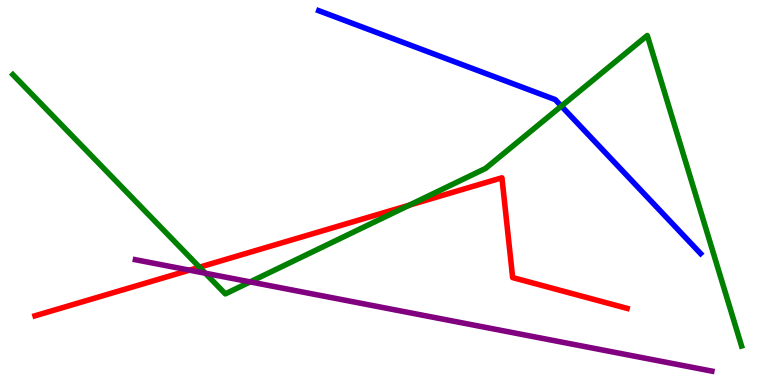[{'lines': ['blue', 'red'], 'intersections': []}, {'lines': ['green', 'red'], 'intersections': [{'x': 2.57, 'y': 3.06}, {'x': 5.28, 'y': 4.67}]}, {'lines': ['purple', 'red'], 'intersections': [{'x': 2.44, 'y': 2.98}]}, {'lines': ['blue', 'green'], 'intersections': [{'x': 7.24, 'y': 7.24}]}, {'lines': ['blue', 'purple'], 'intersections': []}, {'lines': ['green', 'purple'], 'intersections': [{'x': 2.65, 'y': 2.9}, {'x': 3.23, 'y': 2.68}]}]